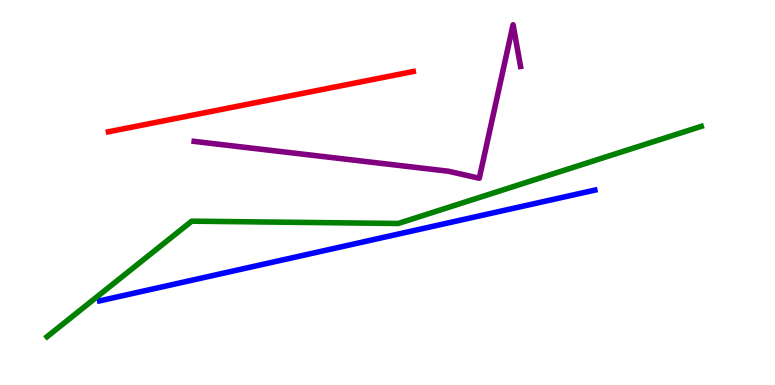[{'lines': ['blue', 'red'], 'intersections': []}, {'lines': ['green', 'red'], 'intersections': []}, {'lines': ['purple', 'red'], 'intersections': []}, {'lines': ['blue', 'green'], 'intersections': []}, {'lines': ['blue', 'purple'], 'intersections': []}, {'lines': ['green', 'purple'], 'intersections': []}]